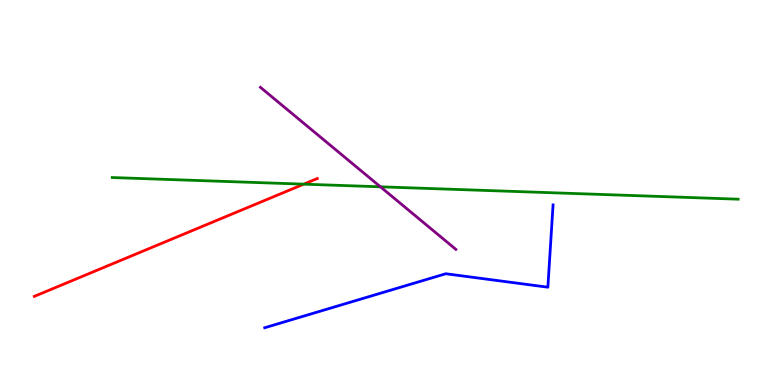[{'lines': ['blue', 'red'], 'intersections': []}, {'lines': ['green', 'red'], 'intersections': [{'x': 3.92, 'y': 5.22}]}, {'lines': ['purple', 'red'], 'intersections': []}, {'lines': ['blue', 'green'], 'intersections': []}, {'lines': ['blue', 'purple'], 'intersections': []}, {'lines': ['green', 'purple'], 'intersections': [{'x': 4.91, 'y': 5.15}]}]